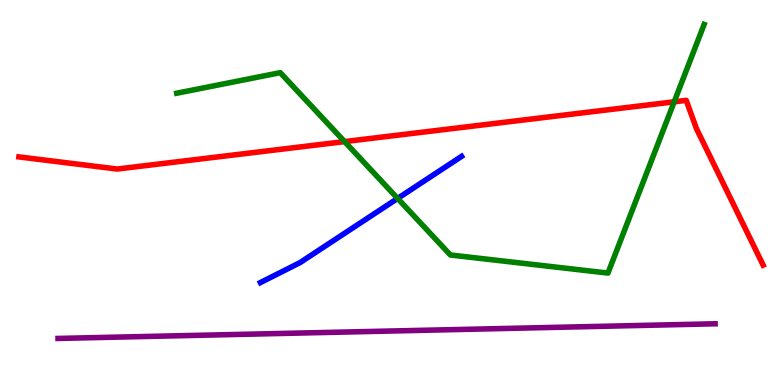[{'lines': ['blue', 'red'], 'intersections': []}, {'lines': ['green', 'red'], 'intersections': [{'x': 4.45, 'y': 6.32}, {'x': 8.7, 'y': 7.36}]}, {'lines': ['purple', 'red'], 'intersections': []}, {'lines': ['blue', 'green'], 'intersections': [{'x': 5.13, 'y': 4.85}]}, {'lines': ['blue', 'purple'], 'intersections': []}, {'lines': ['green', 'purple'], 'intersections': []}]